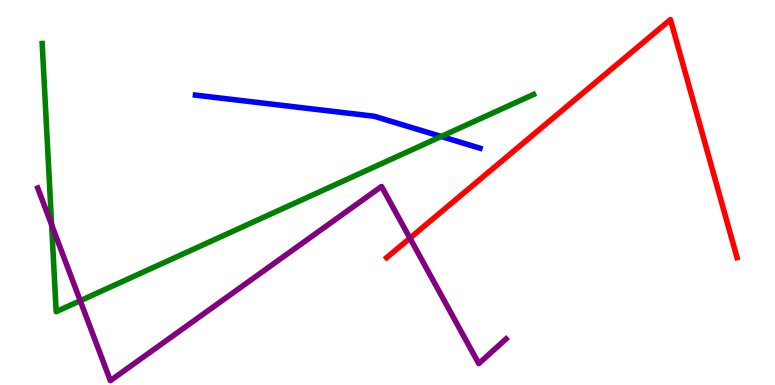[{'lines': ['blue', 'red'], 'intersections': []}, {'lines': ['green', 'red'], 'intersections': []}, {'lines': ['purple', 'red'], 'intersections': [{'x': 5.29, 'y': 3.81}]}, {'lines': ['blue', 'green'], 'intersections': [{'x': 5.69, 'y': 6.46}]}, {'lines': ['blue', 'purple'], 'intersections': []}, {'lines': ['green', 'purple'], 'intersections': [{'x': 0.666, 'y': 4.16}, {'x': 1.04, 'y': 2.19}]}]